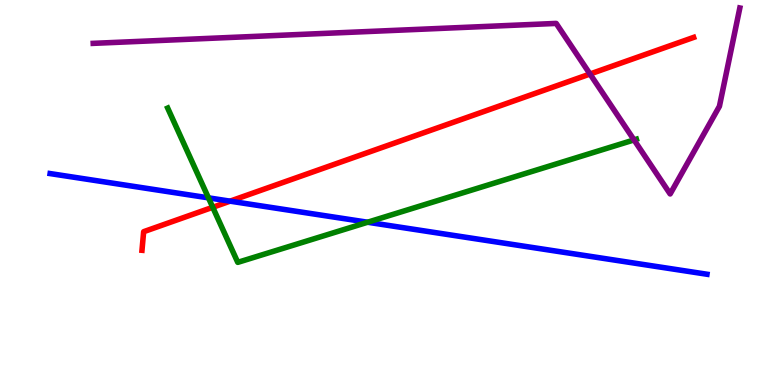[{'lines': ['blue', 'red'], 'intersections': [{'x': 2.97, 'y': 4.78}]}, {'lines': ['green', 'red'], 'intersections': [{'x': 2.75, 'y': 4.62}]}, {'lines': ['purple', 'red'], 'intersections': [{'x': 7.61, 'y': 8.08}]}, {'lines': ['blue', 'green'], 'intersections': [{'x': 2.69, 'y': 4.86}, {'x': 4.74, 'y': 4.23}]}, {'lines': ['blue', 'purple'], 'intersections': []}, {'lines': ['green', 'purple'], 'intersections': [{'x': 8.18, 'y': 6.37}]}]